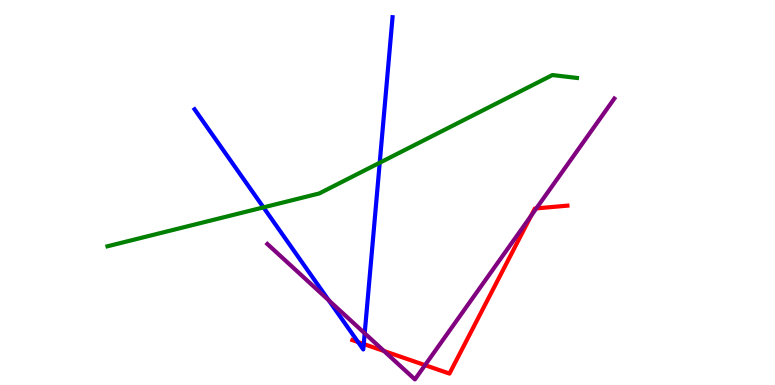[{'lines': ['blue', 'red'], 'intersections': [{'x': 4.62, 'y': 1.12}, {'x': 4.69, 'y': 1.06}]}, {'lines': ['green', 'red'], 'intersections': []}, {'lines': ['purple', 'red'], 'intersections': [{'x': 4.95, 'y': 0.883}, {'x': 5.48, 'y': 0.515}, {'x': 6.85, 'y': 4.4}, {'x': 6.92, 'y': 4.59}]}, {'lines': ['blue', 'green'], 'intersections': [{'x': 3.4, 'y': 4.61}, {'x': 4.9, 'y': 5.77}]}, {'lines': ['blue', 'purple'], 'intersections': [{'x': 4.24, 'y': 2.2}, {'x': 4.71, 'y': 1.34}]}, {'lines': ['green', 'purple'], 'intersections': []}]